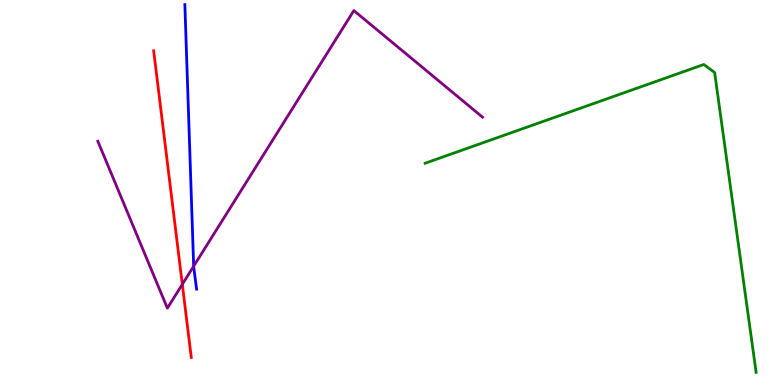[{'lines': ['blue', 'red'], 'intersections': []}, {'lines': ['green', 'red'], 'intersections': []}, {'lines': ['purple', 'red'], 'intersections': [{'x': 2.35, 'y': 2.61}]}, {'lines': ['blue', 'green'], 'intersections': []}, {'lines': ['blue', 'purple'], 'intersections': [{'x': 2.5, 'y': 3.09}]}, {'lines': ['green', 'purple'], 'intersections': []}]